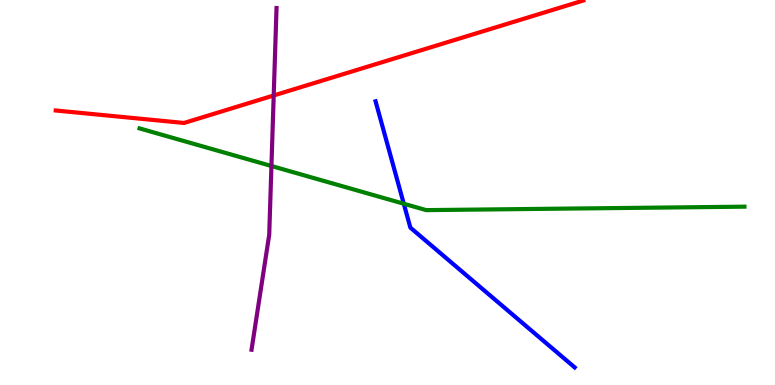[{'lines': ['blue', 'red'], 'intersections': []}, {'lines': ['green', 'red'], 'intersections': []}, {'lines': ['purple', 'red'], 'intersections': [{'x': 3.53, 'y': 7.52}]}, {'lines': ['blue', 'green'], 'intersections': [{'x': 5.21, 'y': 4.71}]}, {'lines': ['blue', 'purple'], 'intersections': []}, {'lines': ['green', 'purple'], 'intersections': [{'x': 3.5, 'y': 5.69}]}]